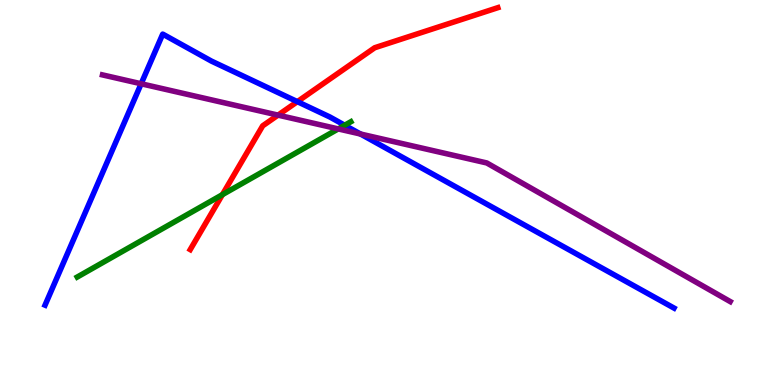[{'lines': ['blue', 'red'], 'intersections': [{'x': 3.84, 'y': 7.36}]}, {'lines': ['green', 'red'], 'intersections': [{'x': 2.87, 'y': 4.94}]}, {'lines': ['purple', 'red'], 'intersections': [{'x': 3.59, 'y': 7.01}]}, {'lines': ['blue', 'green'], 'intersections': [{'x': 4.45, 'y': 6.75}]}, {'lines': ['blue', 'purple'], 'intersections': [{'x': 1.82, 'y': 7.82}, {'x': 4.65, 'y': 6.52}]}, {'lines': ['green', 'purple'], 'intersections': [{'x': 4.36, 'y': 6.65}]}]